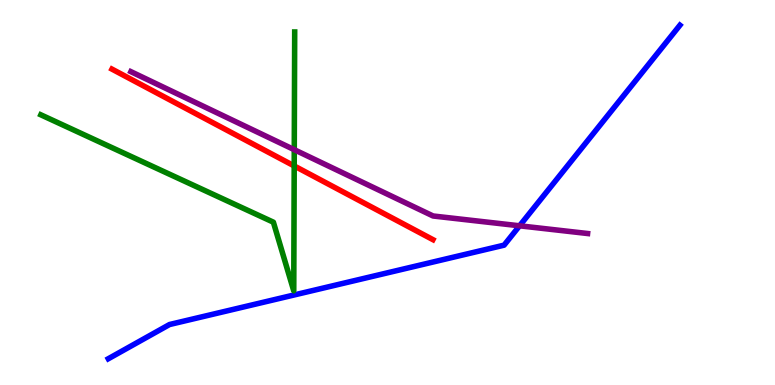[{'lines': ['blue', 'red'], 'intersections': []}, {'lines': ['green', 'red'], 'intersections': [{'x': 3.8, 'y': 5.69}]}, {'lines': ['purple', 'red'], 'intersections': []}, {'lines': ['blue', 'green'], 'intersections': []}, {'lines': ['blue', 'purple'], 'intersections': [{'x': 6.7, 'y': 4.14}]}, {'lines': ['green', 'purple'], 'intersections': [{'x': 3.8, 'y': 6.11}]}]